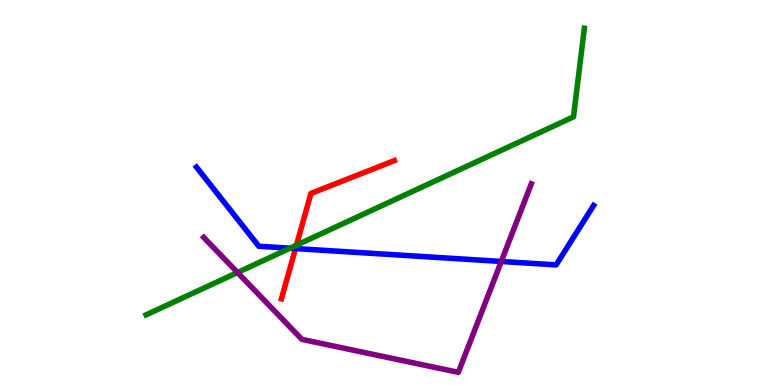[{'lines': ['blue', 'red'], 'intersections': [{'x': 3.81, 'y': 3.54}]}, {'lines': ['green', 'red'], 'intersections': [{'x': 3.82, 'y': 3.63}]}, {'lines': ['purple', 'red'], 'intersections': []}, {'lines': ['blue', 'green'], 'intersections': [{'x': 3.74, 'y': 3.55}]}, {'lines': ['blue', 'purple'], 'intersections': [{'x': 6.47, 'y': 3.21}]}, {'lines': ['green', 'purple'], 'intersections': [{'x': 3.06, 'y': 2.92}]}]